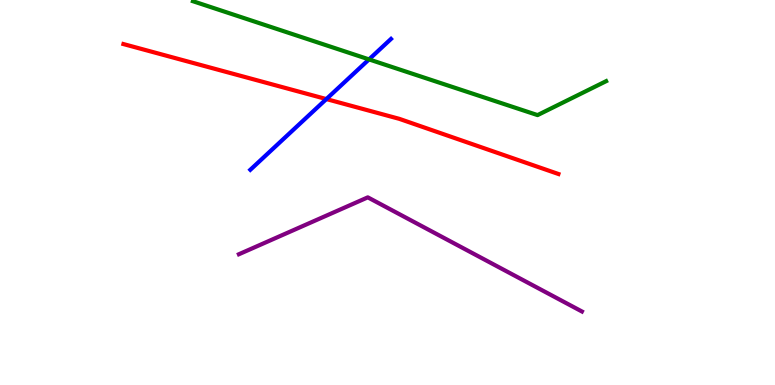[{'lines': ['blue', 'red'], 'intersections': [{'x': 4.21, 'y': 7.43}]}, {'lines': ['green', 'red'], 'intersections': []}, {'lines': ['purple', 'red'], 'intersections': []}, {'lines': ['blue', 'green'], 'intersections': [{'x': 4.76, 'y': 8.46}]}, {'lines': ['blue', 'purple'], 'intersections': []}, {'lines': ['green', 'purple'], 'intersections': []}]